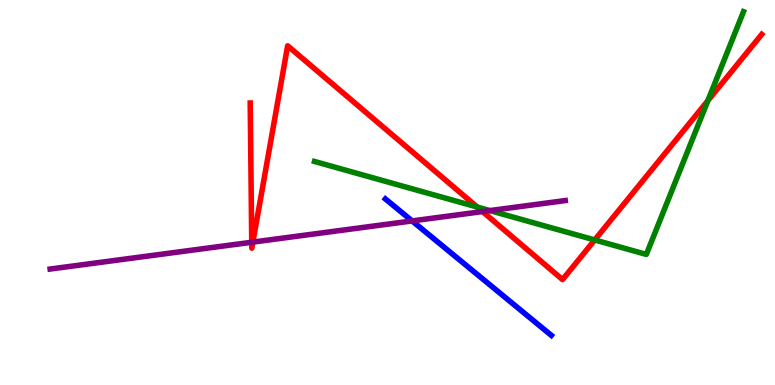[{'lines': ['blue', 'red'], 'intersections': []}, {'lines': ['green', 'red'], 'intersections': [{'x': 6.16, 'y': 4.62}, {'x': 7.67, 'y': 3.77}, {'x': 9.13, 'y': 7.39}]}, {'lines': ['purple', 'red'], 'intersections': [{'x': 3.25, 'y': 3.71}, {'x': 3.26, 'y': 3.71}, {'x': 6.23, 'y': 4.5}]}, {'lines': ['blue', 'green'], 'intersections': []}, {'lines': ['blue', 'purple'], 'intersections': [{'x': 5.32, 'y': 4.26}]}, {'lines': ['green', 'purple'], 'intersections': [{'x': 6.32, 'y': 4.53}]}]